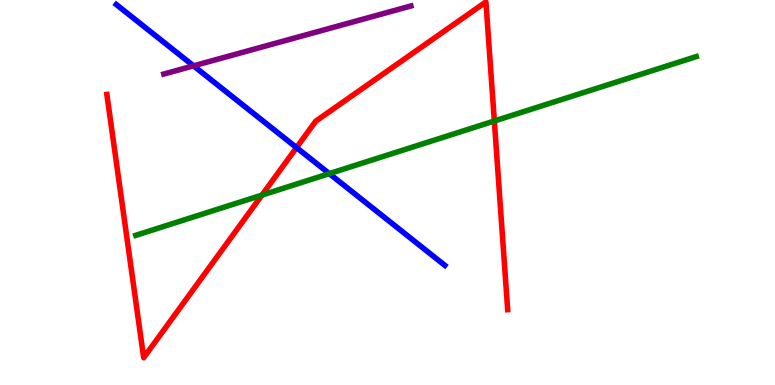[{'lines': ['blue', 'red'], 'intersections': [{'x': 3.83, 'y': 6.17}]}, {'lines': ['green', 'red'], 'intersections': [{'x': 3.38, 'y': 4.93}, {'x': 6.38, 'y': 6.86}]}, {'lines': ['purple', 'red'], 'intersections': []}, {'lines': ['blue', 'green'], 'intersections': [{'x': 4.25, 'y': 5.49}]}, {'lines': ['blue', 'purple'], 'intersections': [{'x': 2.5, 'y': 8.29}]}, {'lines': ['green', 'purple'], 'intersections': []}]